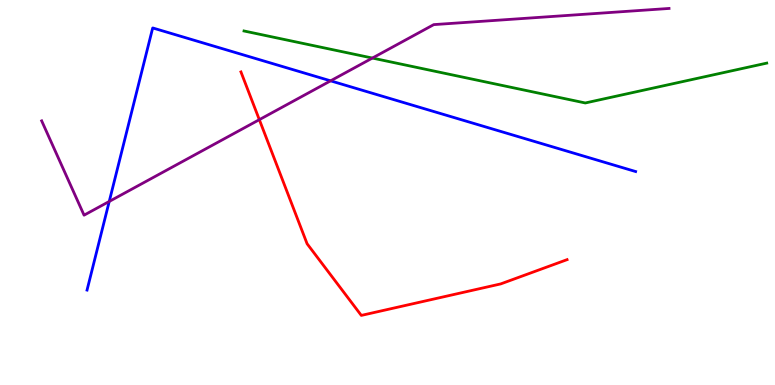[{'lines': ['blue', 'red'], 'intersections': []}, {'lines': ['green', 'red'], 'intersections': []}, {'lines': ['purple', 'red'], 'intersections': [{'x': 3.35, 'y': 6.89}]}, {'lines': ['blue', 'green'], 'intersections': []}, {'lines': ['blue', 'purple'], 'intersections': [{'x': 1.41, 'y': 4.77}, {'x': 4.27, 'y': 7.9}]}, {'lines': ['green', 'purple'], 'intersections': [{'x': 4.81, 'y': 8.49}]}]